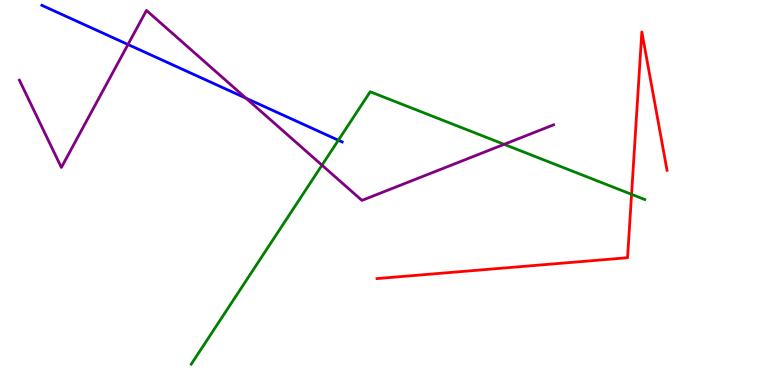[{'lines': ['blue', 'red'], 'intersections': []}, {'lines': ['green', 'red'], 'intersections': [{'x': 8.15, 'y': 4.95}]}, {'lines': ['purple', 'red'], 'intersections': []}, {'lines': ['blue', 'green'], 'intersections': [{'x': 4.37, 'y': 6.36}]}, {'lines': ['blue', 'purple'], 'intersections': [{'x': 1.65, 'y': 8.84}, {'x': 3.17, 'y': 7.45}]}, {'lines': ['green', 'purple'], 'intersections': [{'x': 4.15, 'y': 5.71}, {'x': 6.5, 'y': 6.25}]}]